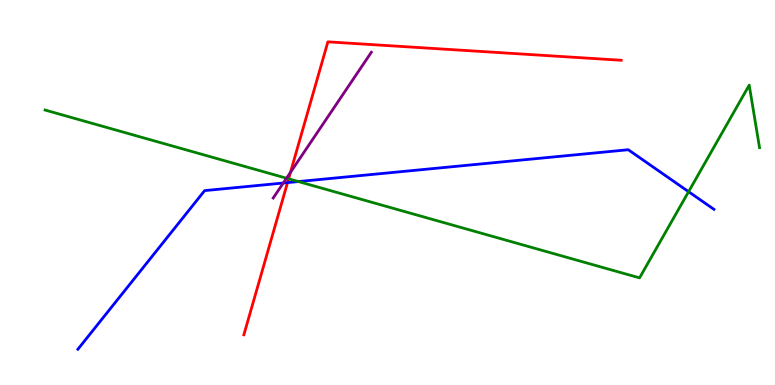[{'lines': ['blue', 'red'], 'intersections': [{'x': 3.71, 'y': 5.26}]}, {'lines': ['green', 'red'], 'intersections': [{'x': 3.72, 'y': 5.36}]}, {'lines': ['purple', 'red'], 'intersections': [{'x': 3.75, 'y': 5.52}]}, {'lines': ['blue', 'green'], 'intersections': [{'x': 3.85, 'y': 5.28}, {'x': 8.89, 'y': 5.02}]}, {'lines': ['blue', 'purple'], 'intersections': [{'x': 3.66, 'y': 5.25}]}, {'lines': ['green', 'purple'], 'intersections': [{'x': 3.7, 'y': 5.37}]}]